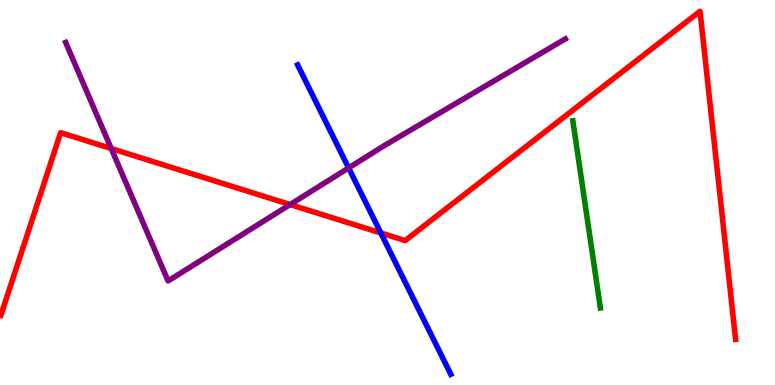[{'lines': ['blue', 'red'], 'intersections': [{'x': 4.91, 'y': 3.95}]}, {'lines': ['green', 'red'], 'intersections': []}, {'lines': ['purple', 'red'], 'intersections': [{'x': 1.44, 'y': 6.14}, {'x': 3.74, 'y': 4.69}]}, {'lines': ['blue', 'green'], 'intersections': []}, {'lines': ['blue', 'purple'], 'intersections': [{'x': 4.5, 'y': 5.64}]}, {'lines': ['green', 'purple'], 'intersections': []}]